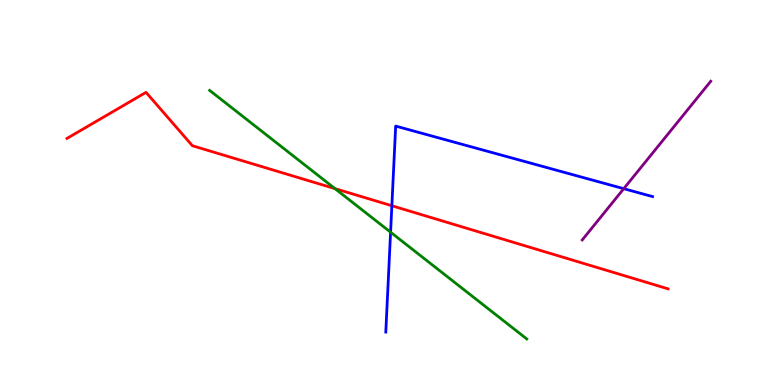[{'lines': ['blue', 'red'], 'intersections': [{'x': 5.06, 'y': 4.66}]}, {'lines': ['green', 'red'], 'intersections': [{'x': 4.32, 'y': 5.1}]}, {'lines': ['purple', 'red'], 'intersections': []}, {'lines': ['blue', 'green'], 'intersections': [{'x': 5.04, 'y': 3.97}]}, {'lines': ['blue', 'purple'], 'intersections': [{'x': 8.05, 'y': 5.1}]}, {'lines': ['green', 'purple'], 'intersections': []}]